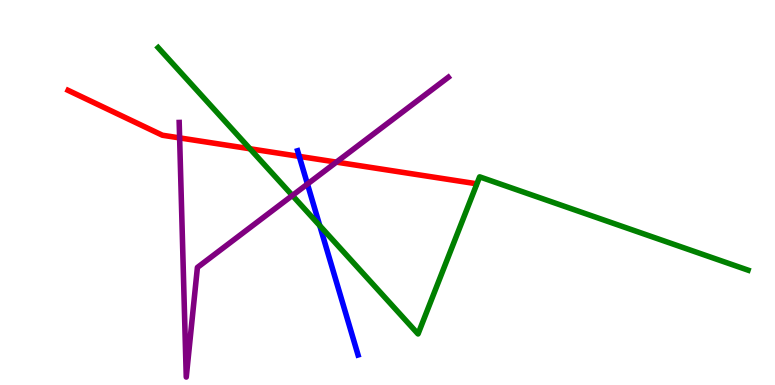[{'lines': ['blue', 'red'], 'intersections': [{'x': 3.86, 'y': 5.94}]}, {'lines': ['green', 'red'], 'intersections': [{'x': 3.23, 'y': 6.14}]}, {'lines': ['purple', 'red'], 'intersections': [{'x': 2.32, 'y': 6.42}, {'x': 4.34, 'y': 5.79}]}, {'lines': ['blue', 'green'], 'intersections': [{'x': 4.13, 'y': 4.14}]}, {'lines': ['blue', 'purple'], 'intersections': [{'x': 3.97, 'y': 5.22}]}, {'lines': ['green', 'purple'], 'intersections': [{'x': 3.77, 'y': 4.92}]}]